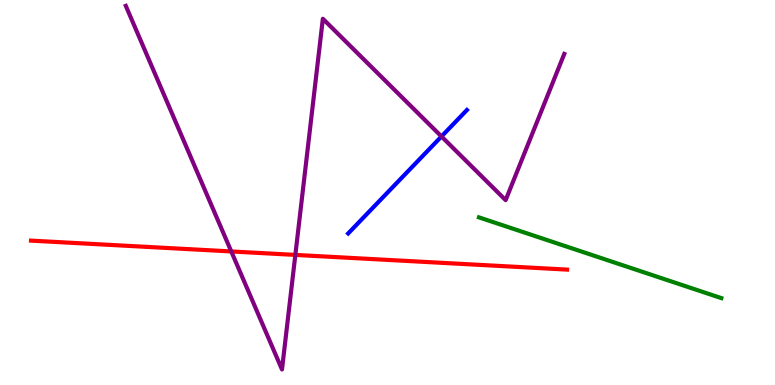[{'lines': ['blue', 'red'], 'intersections': []}, {'lines': ['green', 'red'], 'intersections': []}, {'lines': ['purple', 'red'], 'intersections': [{'x': 2.98, 'y': 3.47}, {'x': 3.81, 'y': 3.38}]}, {'lines': ['blue', 'green'], 'intersections': []}, {'lines': ['blue', 'purple'], 'intersections': [{'x': 5.7, 'y': 6.46}]}, {'lines': ['green', 'purple'], 'intersections': []}]